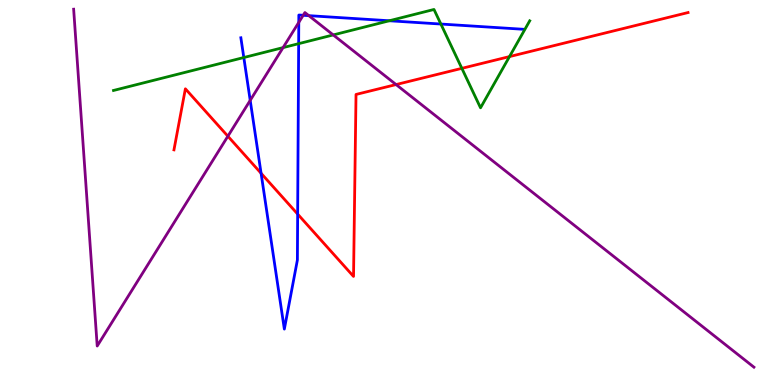[{'lines': ['blue', 'red'], 'intersections': [{'x': 3.37, 'y': 5.5}, {'x': 3.84, 'y': 4.44}]}, {'lines': ['green', 'red'], 'intersections': [{'x': 5.96, 'y': 8.22}, {'x': 6.57, 'y': 8.53}]}, {'lines': ['purple', 'red'], 'intersections': [{'x': 2.94, 'y': 6.46}, {'x': 5.11, 'y': 7.8}]}, {'lines': ['blue', 'green'], 'intersections': [{'x': 3.15, 'y': 8.51}, {'x': 3.85, 'y': 8.87}, {'x': 5.02, 'y': 9.46}, {'x': 5.69, 'y': 9.38}]}, {'lines': ['blue', 'purple'], 'intersections': [{'x': 3.23, 'y': 7.39}, {'x': 3.86, 'y': 9.42}, {'x': 3.91, 'y': 9.6}, {'x': 3.98, 'y': 9.59}]}, {'lines': ['green', 'purple'], 'intersections': [{'x': 3.65, 'y': 8.76}, {'x': 4.3, 'y': 9.09}]}]